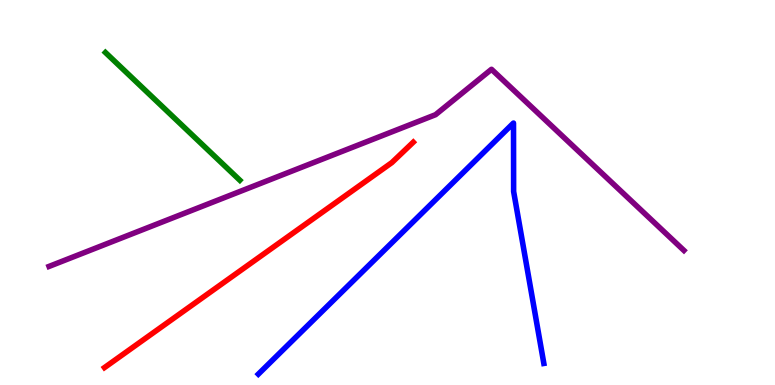[{'lines': ['blue', 'red'], 'intersections': []}, {'lines': ['green', 'red'], 'intersections': []}, {'lines': ['purple', 'red'], 'intersections': []}, {'lines': ['blue', 'green'], 'intersections': []}, {'lines': ['blue', 'purple'], 'intersections': []}, {'lines': ['green', 'purple'], 'intersections': []}]